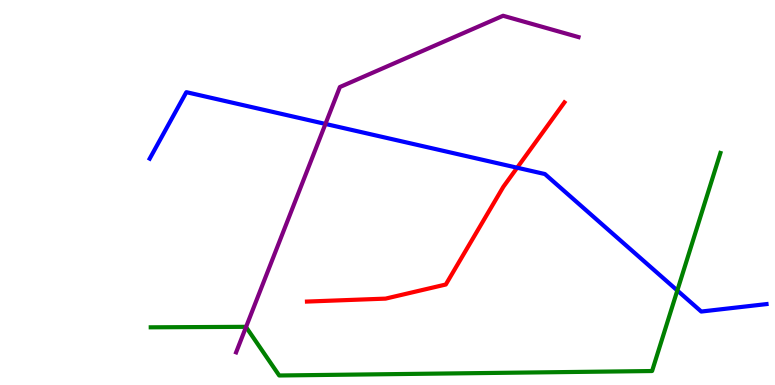[{'lines': ['blue', 'red'], 'intersections': [{'x': 6.67, 'y': 5.64}]}, {'lines': ['green', 'red'], 'intersections': []}, {'lines': ['purple', 'red'], 'intersections': []}, {'lines': ['blue', 'green'], 'intersections': [{'x': 8.74, 'y': 2.45}]}, {'lines': ['blue', 'purple'], 'intersections': [{'x': 4.2, 'y': 6.78}]}, {'lines': ['green', 'purple'], 'intersections': [{'x': 3.17, 'y': 1.51}]}]